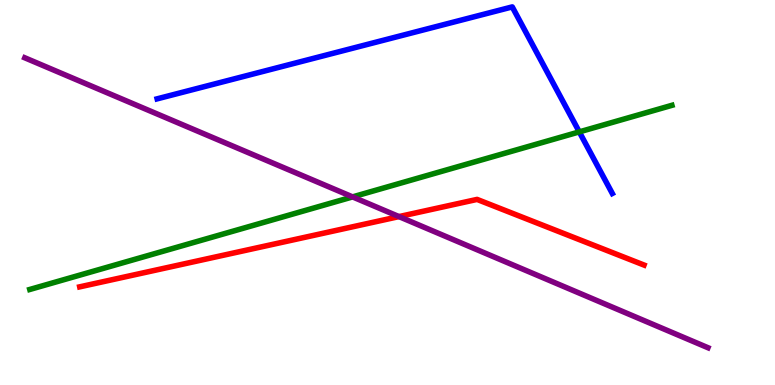[{'lines': ['blue', 'red'], 'intersections': []}, {'lines': ['green', 'red'], 'intersections': []}, {'lines': ['purple', 'red'], 'intersections': [{'x': 5.15, 'y': 4.37}]}, {'lines': ['blue', 'green'], 'intersections': [{'x': 7.47, 'y': 6.57}]}, {'lines': ['blue', 'purple'], 'intersections': []}, {'lines': ['green', 'purple'], 'intersections': [{'x': 4.55, 'y': 4.89}]}]